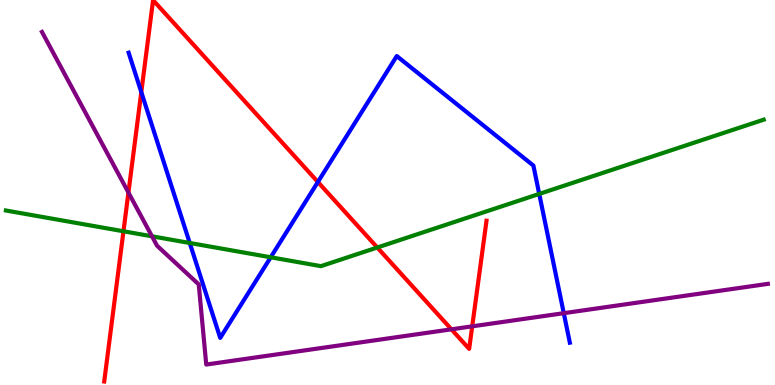[{'lines': ['blue', 'red'], 'intersections': [{'x': 1.82, 'y': 7.61}, {'x': 4.1, 'y': 5.27}]}, {'lines': ['green', 'red'], 'intersections': [{'x': 1.59, 'y': 3.99}, {'x': 4.87, 'y': 3.57}]}, {'lines': ['purple', 'red'], 'intersections': [{'x': 1.66, 'y': 5.0}, {'x': 5.83, 'y': 1.45}, {'x': 6.09, 'y': 1.52}]}, {'lines': ['blue', 'green'], 'intersections': [{'x': 2.45, 'y': 3.69}, {'x': 3.49, 'y': 3.32}, {'x': 6.96, 'y': 4.96}]}, {'lines': ['blue', 'purple'], 'intersections': [{'x': 7.27, 'y': 1.87}]}, {'lines': ['green', 'purple'], 'intersections': [{'x': 1.96, 'y': 3.86}]}]